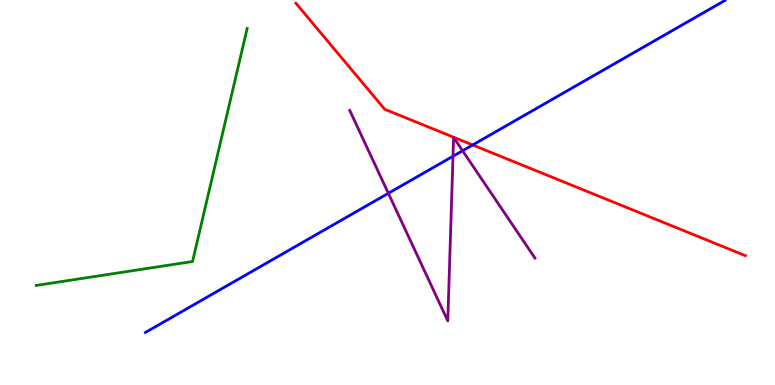[{'lines': ['blue', 'red'], 'intersections': [{'x': 6.1, 'y': 6.23}]}, {'lines': ['green', 'red'], 'intersections': []}, {'lines': ['purple', 'red'], 'intersections': []}, {'lines': ['blue', 'green'], 'intersections': []}, {'lines': ['blue', 'purple'], 'intersections': [{'x': 5.01, 'y': 4.98}, {'x': 5.85, 'y': 5.94}, {'x': 5.97, 'y': 6.08}]}, {'lines': ['green', 'purple'], 'intersections': []}]